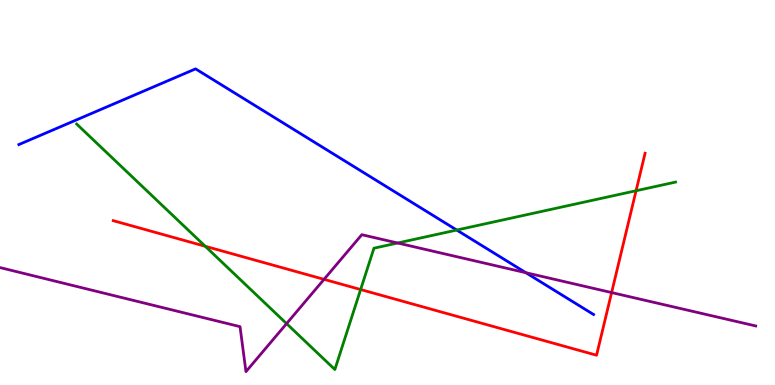[{'lines': ['blue', 'red'], 'intersections': []}, {'lines': ['green', 'red'], 'intersections': [{'x': 2.65, 'y': 3.6}, {'x': 4.65, 'y': 2.48}, {'x': 8.21, 'y': 5.05}]}, {'lines': ['purple', 'red'], 'intersections': [{'x': 4.18, 'y': 2.74}, {'x': 7.89, 'y': 2.4}]}, {'lines': ['blue', 'green'], 'intersections': [{'x': 5.89, 'y': 4.02}]}, {'lines': ['blue', 'purple'], 'intersections': [{'x': 6.79, 'y': 2.92}]}, {'lines': ['green', 'purple'], 'intersections': [{'x': 3.7, 'y': 1.59}, {'x': 5.13, 'y': 3.69}]}]